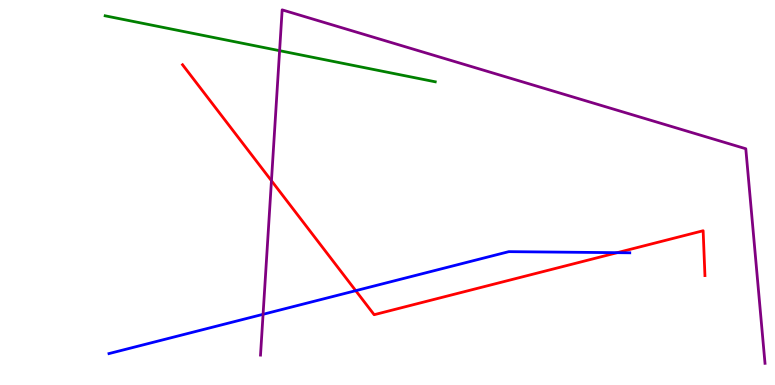[{'lines': ['blue', 'red'], 'intersections': [{'x': 4.59, 'y': 2.45}, {'x': 7.96, 'y': 3.44}]}, {'lines': ['green', 'red'], 'intersections': []}, {'lines': ['purple', 'red'], 'intersections': [{'x': 3.5, 'y': 5.31}]}, {'lines': ['blue', 'green'], 'intersections': []}, {'lines': ['blue', 'purple'], 'intersections': [{'x': 3.39, 'y': 1.84}]}, {'lines': ['green', 'purple'], 'intersections': [{'x': 3.61, 'y': 8.68}]}]